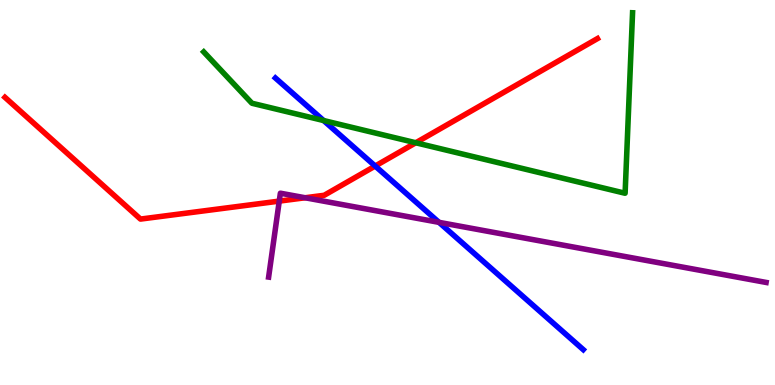[{'lines': ['blue', 'red'], 'intersections': [{'x': 4.84, 'y': 5.69}]}, {'lines': ['green', 'red'], 'intersections': [{'x': 5.36, 'y': 6.29}]}, {'lines': ['purple', 'red'], 'intersections': [{'x': 3.6, 'y': 4.78}, {'x': 3.94, 'y': 4.86}]}, {'lines': ['blue', 'green'], 'intersections': [{'x': 4.18, 'y': 6.87}]}, {'lines': ['blue', 'purple'], 'intersections': [{'x': 5.66, 'y': 4.22}]}, {'lines': ['green', 'purple'], 'intersections': []}]